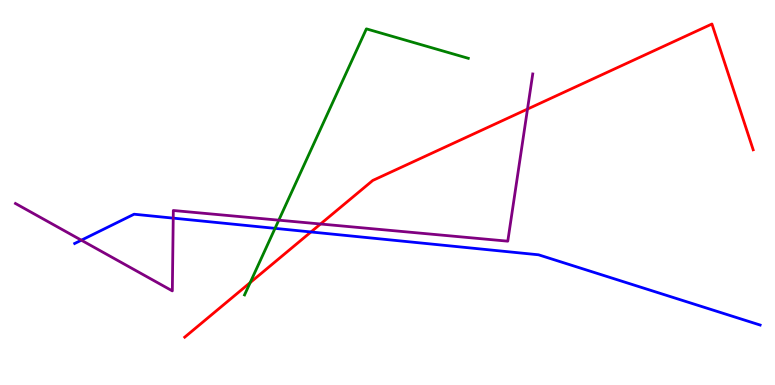[{'lines': ['blue', 'red'], 'intersections': [{'x': 4.01, 'y': 3.98}]}, {'lines': ['green', 'red'], 'intersections': [{'x': 3.23, 'y': 2.66}]}, {'lines': ['purple', 'red'], 'intersections': [{'x': 4.14, 'y': 4.18}, {'x': 6.81, 'y': 7.17}]}, {'lines': ['blue', 'green'], 'intersections': [{'x': 3.55, 'y': 4.07}]}, {'lines': ['blue', 'purple'], 'intersections': [{'x': 1.05, 'y': 3.76}, {'x': 2.24, 'y': 4.33}]}, {'lines': ['green', 'purple'], 'intersections': [{'x': 3.6, 'y': 4.28}]}]